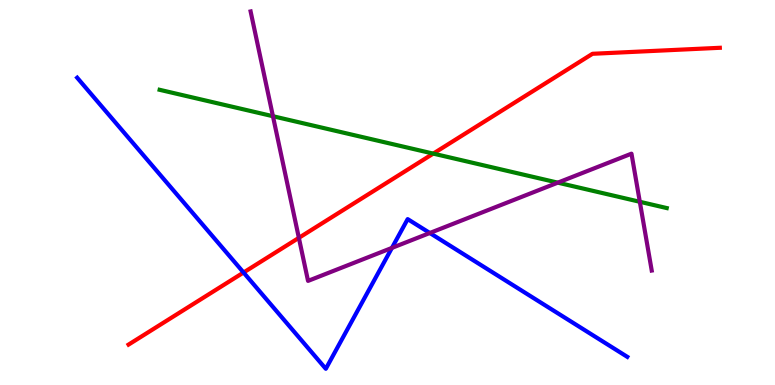[{'lines': ['blue', 'red'], 'intersections': [{'x': 3.14, 'y': 2.92}]}, {'lines': ['green', 'red'], 'intersections': [{'x': 5.59, 'y': 6.01}]}, {'lines': ['purple', 'red'], 'intersections': [{'x': 3.86, 'y': 3.82}]}, {'lines': ['blue', 'green'], 'intersections': []}, {'lines': ['blue', 'purple'], 'intersections': [{'x': 5.06, 'y': 3.56}, {'x': 5.55, 'y': 3.95}]}, {'lines': ['green', 'purple'], 'intersections': [{'x': 3.52, 'y': 6.98}, {'x': 7.2, 'y': 5.26}, {'x': 8.26, 'y': 4.76}]}]